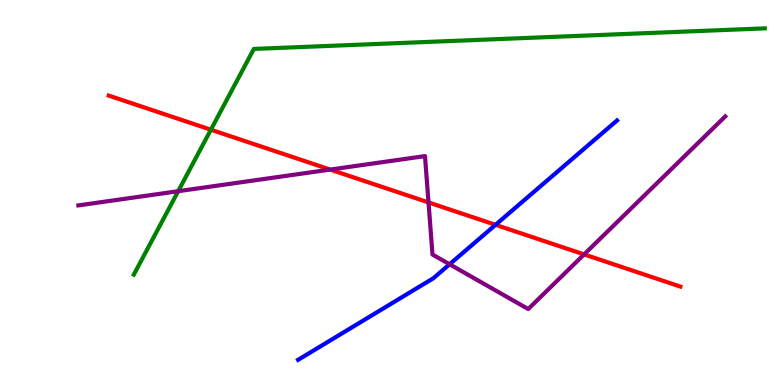[{'lines': ['blue', 'red'], 'intersections': [{'x': 6.39, 'y': 4.16}]}, {'lines': ['green', 'red'], 'intersections': [{'x': 2.72, 'y': 6.63}]}, {'lines': ['purple', 'red'], 'intersections': [{'x': 4.26, 'y': 5.6}, {'x': 5.53, 'y': 4.74}, {'x': 7.54, 'y': 3.39}]}, {'lines': ['blue', 'green'], 'intersections': []}, {'lines': ['blue', 'purple'], 'intersections': [{'x': 5.8, 'y': 3.14}]}, {'lines': ['green', 'purple'], 'intersections': [{'x': 2.3, 'y': 5.03}]}]